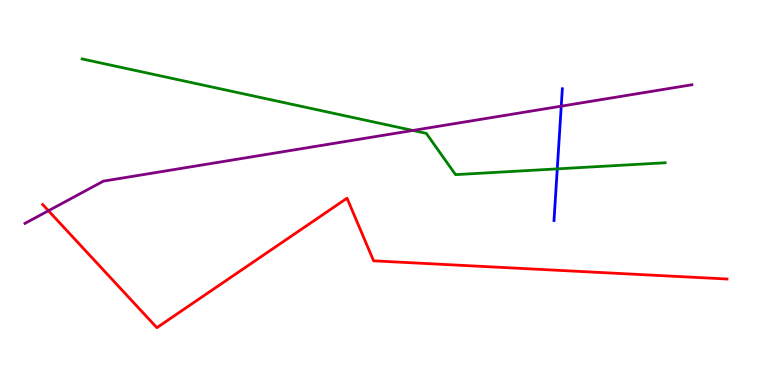[{'lines': ['blue', 'red'], 'intersections': []}, {'lines': ['green', 'red'], 'intersections': []}, {'lines': ['purple', 'red'], 'intersections': [{'x': 0.625, 'y': 4.53}]}, {'lines': ['blue', 'green'], 'intersections': [{'x': 7.19, 'y': 5.61}]}, {'lines': ['blue', 'purple'], 'intersections': [{'x': 7.24, 'y': 7.24}]}, {'lines': ['green', 'purple'], 'intersections': [{'x': 5.33, 'y': 6.61}]}]